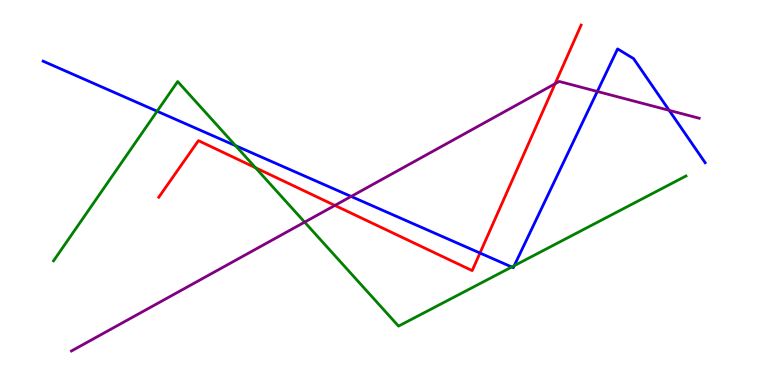[{'lines': ['blue', 'red'], 'intersections': [{'x': 6.19, 'y': 3.43}]}, {'lines': ['green', 'red'], 'intersections': [{'x': 3.3, 'y': 5.64}]}, {'lines': ['purple', 'red'], 'intersections': [{'x': 4.32, 'y': 4.66}, {'x': 7.16, 'y': 7.82}]}, {'lines': ['blue', 'green'], 'intersections': [{'x': 2.03, 'y': 7.11}, {'x': 3.04, 'y': 6.22}, {'x': 6.6, 'y': 3.07}, {'x': 6.64, 'y': 3.1}]}, {'lines': ['blue', 'purple'], 'intersections': [{'x': 4.53, 'y': 4.9}, {'x': 7.71, 'y': 7.62}, {'x': 8.63, 'y': 7.13}]}, {'lines': ['green', 'purple'], 'intersections': [{'x': 3.93, 'y': 4.23}]}]